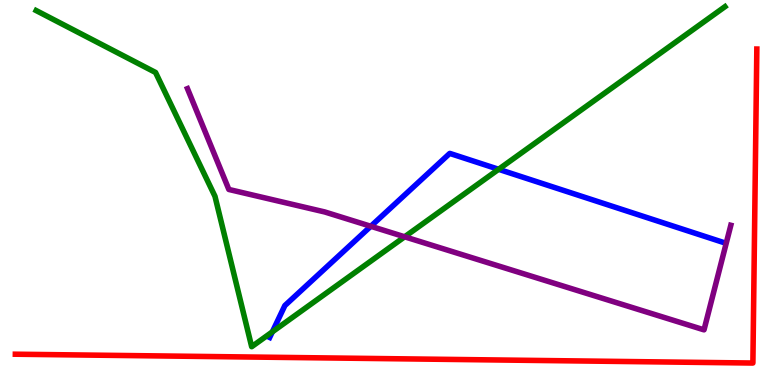[{'lines': ['blue', 'red'], 'intersections': []}, {'lines': ['green', 'red'], 'intersections': []}, {'lines': ['purple', 'red'], 'intersections': []}, {'lines': ['blue', 'green'], 'intersections': [{'x': 3.51, 'y': 1.38}, {'x': 6.43, 'y': 5.6}]}, {'lines': ['blue', 'purple'], 'intersections': [{'x': 4.78, 'y': 4.12}]}, {'lines': ['green', 'purple'], 'intersections': [{'x': 5.22, 'y': 3.85}]}]